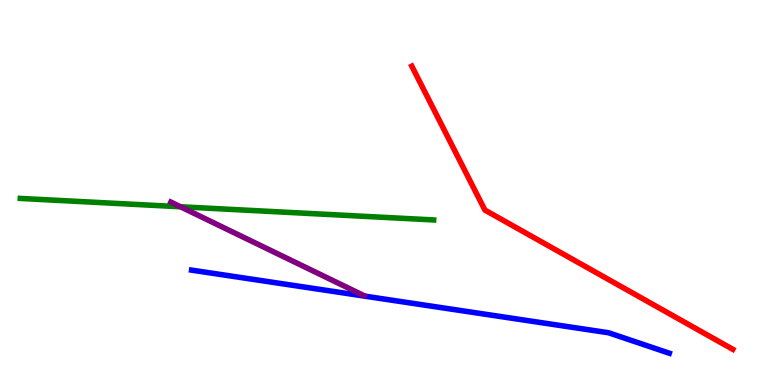[{'lines': ['blue', 'red'], 'intersections': []}, {'lines': ['green', 'red'], 'intersections': []}, {'lines': ['purple', 'red'], 'intersections': []}, {'lines': ['blue', 'green'], 'intersections': []}, {'lines': ['blue', 'purple'], 'intersections': []}, {'lines': ['green', 'purple'], 'intersections': [{'x': 2.33, 'y': 4.63}]}]